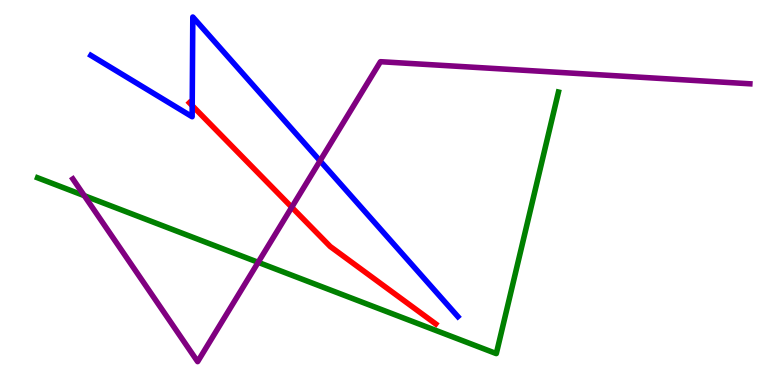[{'lines': ['blue', 'red'], 'intersections': [{'x': 2.48, 'y': 7.26}]}, {'lines': ['green', 'red'], 'intersections': []}, {'lines': ['purple', 'red'], 'intersections': [{'x': 3.76, 'y': 4.62}]}, {'lines': ['blue', 'green'], 'intersections': []}, {'lines': ['blue', 'purple'], 'intersections': [{'x': 4.13, 'y': 5.82}]}, {'lines': ['green', 'purple'], 'intersections': [{'x': 1.09, 'y': 4.92}, {'x': 3.33, 'y': 3.19}]}]